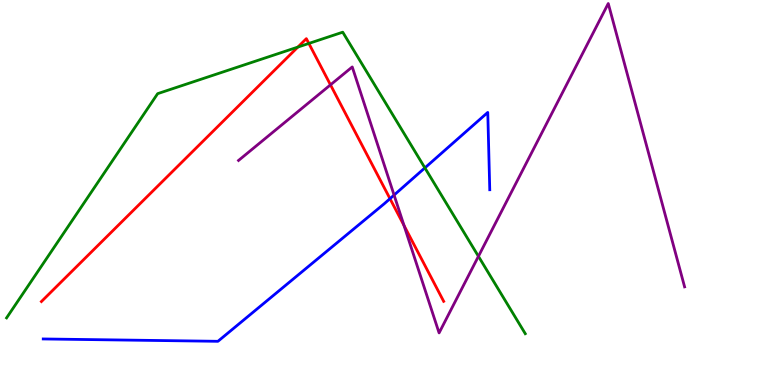[{'lines': ['blue', 'red'], 'intersections': [{'x': 5.03, 'y': 4.84}]}, {'lines': ['green', 'red'], 'intersections': [{'x': 3.84, 'y': 8.78}, {'x': 3.99, 'y': 8.87}]}, {'lines': ['purple', 'red'], 'intersections': [{'x': 4.26, 'y': 7.8}, {'x': 5.21, 'y': 4.14}]}, {'lines': ['blue', 'green'], 'intersections': [{'x': 5.48, 'y': 5.64}]}, {'lines': ['blue', 'purple'], 'intersections': [{'x': 5.08, 'y': 4.93}]}, {'lines': ['green', 'purple'], 'intersections': [{'x': 6.17, 'y': 3.34}]}]